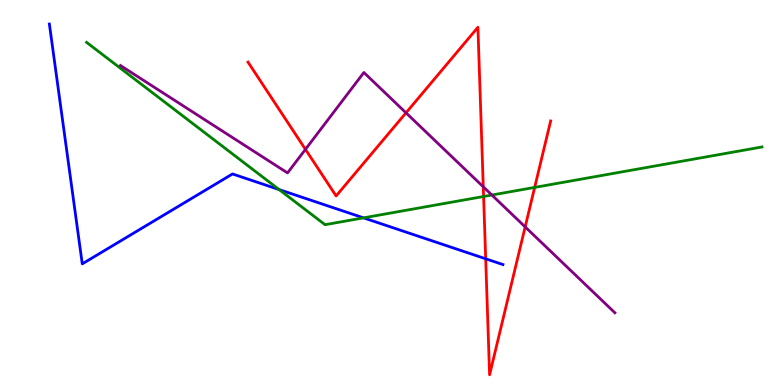[{'lines': ['blue', 'red'], 'intersections': [{'x': 6.27, 'y': 3.28}]}, {'lines': ['green', 'red'], 'intersections': [{'x': 6.24, 'y': 4.9}, {'x': 6.9, 'y': 5.13}]}, {'lines': ['purple', 'red'], 'intersections': [{'x': 3.94, 'y': 6.12}, {'x': 5.24, 'y': 7.07}, {'x': 6.24, 'y': 5.15}, {'x': 6.78, 'y': 4.11}]}, {'lines': ['blue', 'green'], 'intersections': [{'x': 3.6, 'y': 5.08}, {'x': 4.69, 'y': 4.34}]}, {'lines': ['blue', 'purple'], 'intersections': []}, {'lines': ['green', 'purple'], 'intersections': [{'x': 6.35, 'y': 4.93}]}]